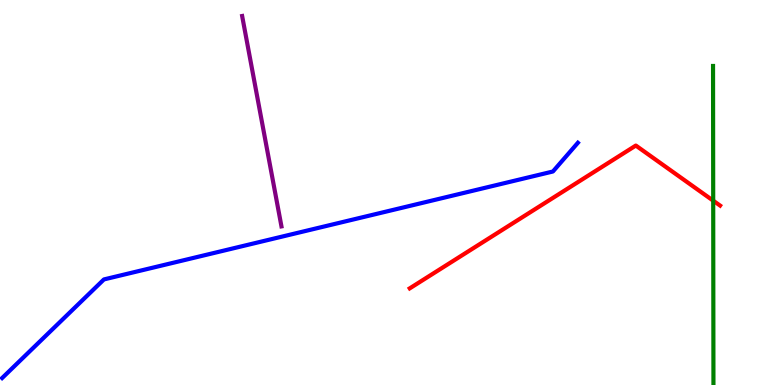[{'lines': ['blue', 'red'], 'intersections': []}, {'lines': ['green', 'red'], 'intersections': [{'x': 9.2, 'y': 4.79}]}, {'lines': ['purple', 'red'], 'intersections': []}, {'lines': ['blue', 'green'], 'intersections': []}, {'lines': ['blue', 'purple'], 'intersections': []}, {'lines': ['green', 'purple'], 'intersections': []}]